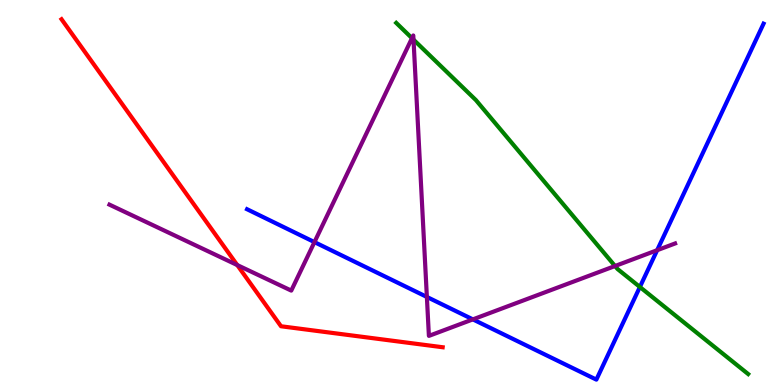[{'lines': ['blue', 'red'], 'intersections': []}, {'lines': ['green', 'red'], 'intersections': []}, {'lines': ['purple', 'red'], 'intersections': [{'x': 3.06, 'y': 3.12}]}, {'lines': ['blue', 'green'], 'intersections': [{'x': 8.26, 'y': 2.55}]}, {'lines': ['blue', 'purple'], 'intersections': [{'x': 4.06, 'y': 3.71}, {'x': 5.51, 'y': 2.29}, {'x': 6.1, 'y': 1.7}, {'x': 8.48, 'y': 3.5}]}, {'lines': ['green', 'purple'], 'intersections': [{'x': 5.32, 'y': 9.01}, {'x': 5.34, 'y': 8.97}, {'x': 7.94, 'y': 3.09}]}]